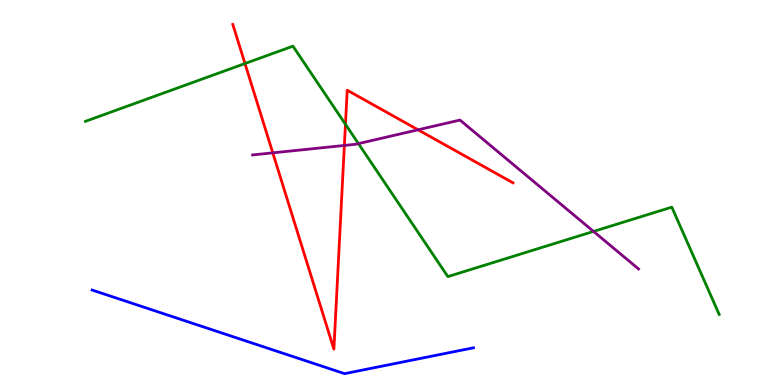[{'lines': ['blue', 'red'], 'intersections': []}, {'lines': ['green', 'red'], 'intersections': [{'x': 3.16, 'y': 8.35}, {'x': 4.46, 'y': 6.77}]}, {'lines': ['purple', 'red'], 'intersections': [{'x': 3.52, 'y': 6.03}, {'x': 4.44, 'y': 6.22}, {'x': 5.39, 'y': 6.63}]}, {'lines': ['blue', 'green'], 'intersections': []}, {'lines': ['blue', 'purple'], 'intersections': []}, {'lines': ['green', 'purple'], 'intersections': [{'x': 4.63, 'y': 6.27}, {'x': 7.66, 'y': 3.99}]}]